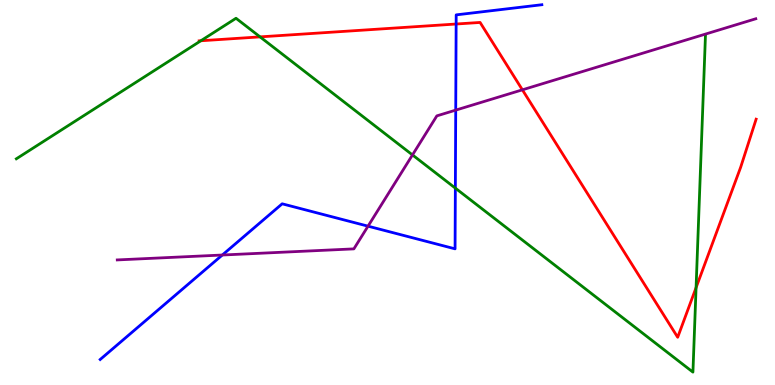[{'lines': ['blue', 'red'], 'intersections': [{'x': 5.89, 'y': 9.38}]}, {'lines': ['green', 'red'], 'intersections': [{'x': 2.59, 'y': 8.94}, {'x': 3.36, 'y': 9.04}, {'x': 8.98, 'y': 2.53}]}, {'lines': ['purple', 'red'], 'intersections': [{'x': 6.74, 'y': 7.67}]}, {'lines': ['blue', 'green'], 'intersections': [{'x': 5.88, 'y': 5.11}]}, {'lines': ['blue', 'purple'], 'intersections': [{'x': 2.87, 'y': 3.38}, {'x': 4.75, 'y': 4.13}, {'x': 5.88, 'y': 7.14}]}, {'lines': ['green', 'purple'], 'intersections': [{'x': 5.32, 'y': 5.98}]}]